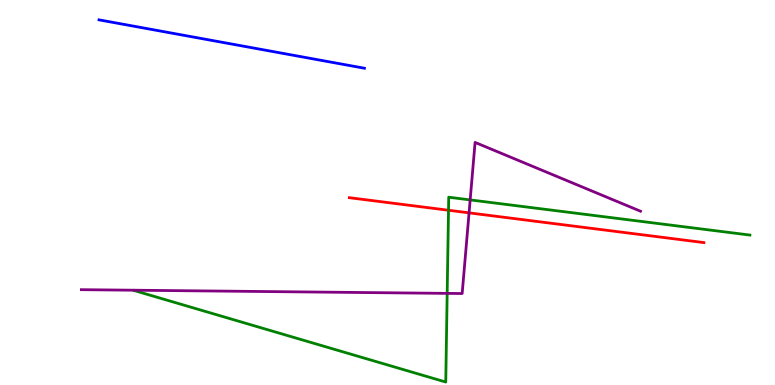[{'lines': ['blue', 'red'], 'intersections': []}, {'lines': ['green', 'red'], 'intersections': [{'x': 5.79, 'y': 4.54}]}, {'lines': ['purple', 'red'], 'intersections': [{'x': 6.05, 'y': 4.47}]}, {'lines': ['blue', 'green'], 'intersections': []}, {'lines': ['blue', 'purple'], 'intersections': []}, {'lines': ['green', 'purple'], 'intersections': [{'x': 5.77, 'y': 2.38}, {'x': 6.07, 'y': 4.81}]}]